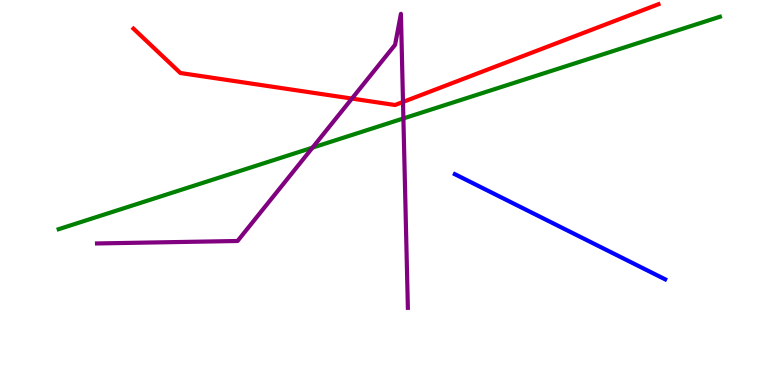[{'lines': ['blue', 'red'], 'intersections': []}, {'lines': ['green', 'red'], 'intersections': []}, {'lines': ['purple', 'red'], 'intersections': [{'x': 4.54, 'y': 7.44}, {'x': 5.2, 'y': 7.35}]}, {'lines': ['blue', 'green'], 'intersections': []}, {'lines': ['blue', 'purple'], 'intersections': []}, {'lines': ['green', 'purple'], 'intersections': [{'x': 4.03, 'y': 6.17}, {'x': 5.21, 'y': 6.92}]}]